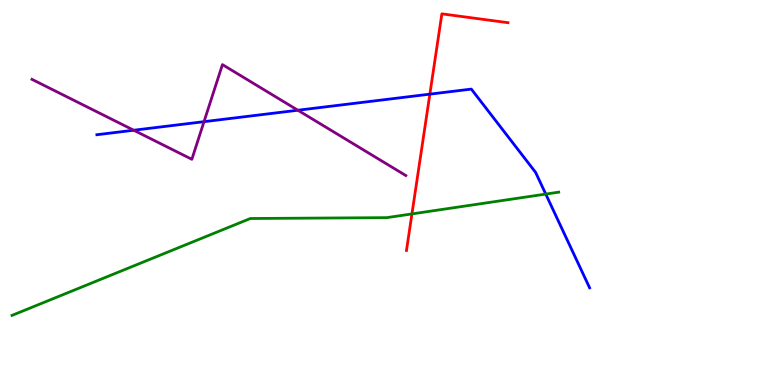[{'lines': ['blue', 'red'], 'intersections': [{'x': 5.55, 'y': 7.55}]}, {'lines': ['green', 'red'], 'intersections': [{'x': 5.32, 'y': 4.44}]}, {'lines': ['purple', 'red'], 'intersections': []}, {'lines': ['blue', 'green'], 'intersections': [{'x': 7.04, 'y': 4.96}]}, {'lines': ['blue', 'purple'], 'intersections': [{'x': 1.73, 'y': 6.62}, {'x': 2.63, 'y': 6.84}, {'x': 3.84, 'y': 7.14}]}, {'lines': ['green', 'purple'], 'intersections': []}]